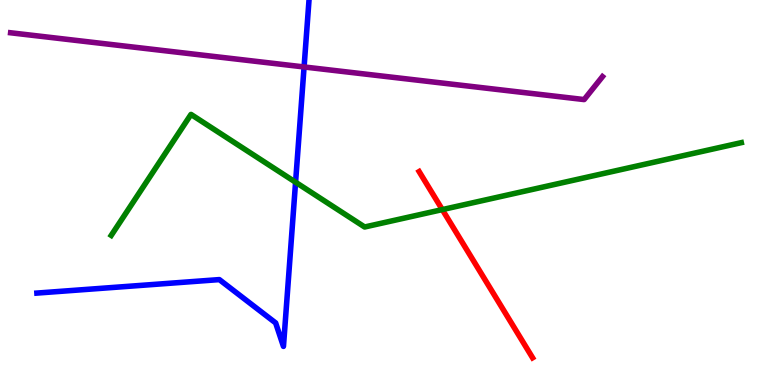[{'lines': ['blue', 'red'], 'intersections': []}, {'lines': ['green', 'red'], 'intersections': [{'x': 5.71, 'y': 4.56}]}, {'lines': ['purple', 'red'], 'intersections': []}, {'lines': ['blue', 'green'], 'intersections': [{'x': 3.81, 'y': 5.27}]}, {'lines': ['blue', 'purple'], 'intersections': [{'x': 3.92, 'y': 8.26}]}, {'lines': ['green', 'purple'], 'intersections': []}]